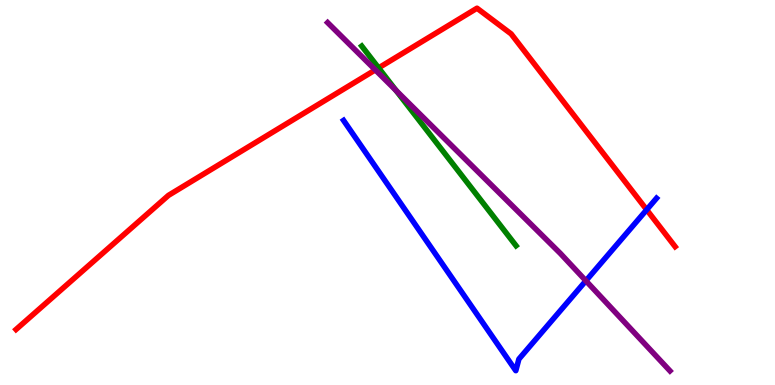[{'lines': ['blue', 'red'], 'intersections': [{'x': 8.34, 'y': 4.55}]}, {'lines': ['green', 'red'], 'intersections': [{'x': 4.89, 'y': 8.24}]}, {'lines': ['purple', 'red'], 'intersections': [{'x': 4.84, 'y': 8.18}]}, {'lines': ['blue', 'green'], 'intersections': []}, {'lines': ['blue', 'purple'], 'intersections': [{'x': 7.56, 'y': 2.71}]}, {'lines': ['green', 'purple'], 'intersections': [{'x': 5.11, 'y': 7.65}]}]